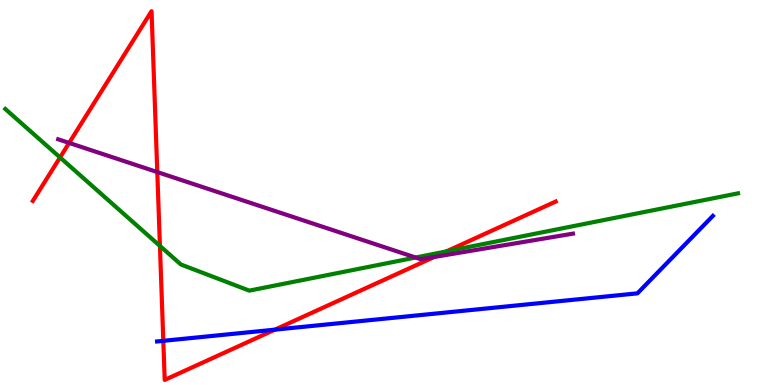[{'lines': ['blue', 'red'], 'intersections': [{'x': 2.11, 'y': 1.15}, {'x': 3.55, 'y': 1.44}]}, {'lines': ['green', 'red'], 'intersections': [{'x': 0.775, 'y': 5.91}, {'x': 2.06, 'y': 3.61}, {'x': 5.76, 'y': 3.47}]}, {'lines': ['purple', 'red'], 'intersections': [{'x': 0.892, 'y': 6.29}, {'x': 2.03, 'y': 5.53}, {'x': 5.6, 'y': 3.33}]}, {'lines': ['blue', 'green'], 'intersections': []}, {'lines': ['blue', 'purple'], 'intersections': []}, {'lines': ['green', 'purple'], 'intersections': [{'x': 5.36, 'y': 3.31}]}]